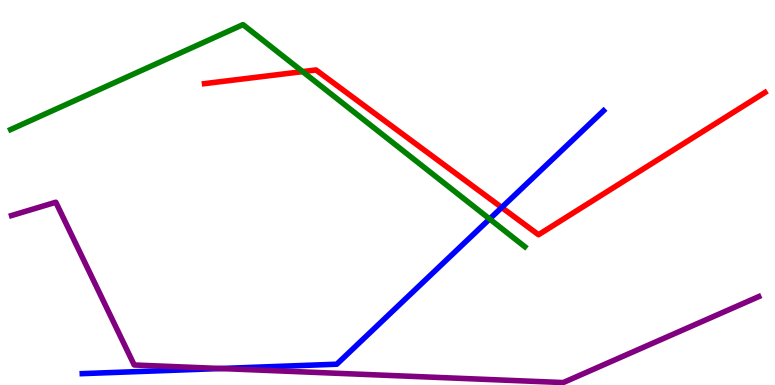[{'lines': ['blue', 'red'], 'intersections': [{'x': 6.47, 'y': 4.61}]}, {'lines': ['green', 'red'], 'intersections': [{'x': 3.9, 'y': 8.14}]}, {'lines': ['purple', 'red'], 'intersections': []}, {'lines': ['blue', 'green'], 'intersections': [{'x': 6.32, 'y': 4.31}]}, {'lines': ['blue', 'purple'], 'intersections': [{'x': 2.85, 'y': 0.428}]}, {'lines': ['green', 'purple'], 'intersections': []}]